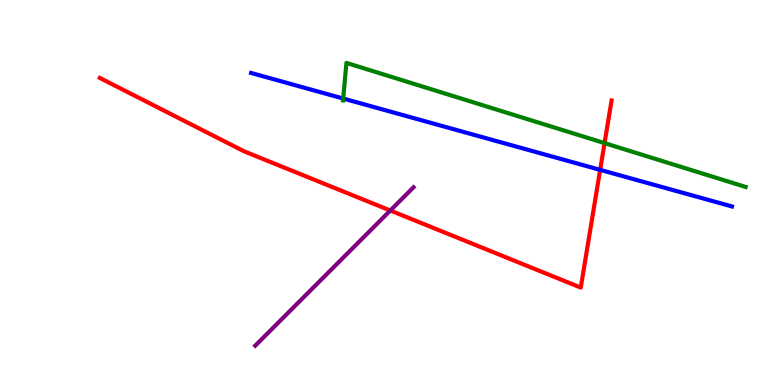[{'lines': ['blue', 'red'], 'intersections': [{'x': 7.74, 'y': 5.59}]}, {'lines': ['green', 'red'], 'intersections': [{'x': 7.8, 'y': 6.28}]}, {'lines': ['purple', 'red'], 'intersections': [{'x': 5.04, 'y': 4.53}]}, {'lines': ['blue', 'green'], 'intersections': [{'x': 4.43, 'y': 7.44}]}, {'lines': ['blue', 'purple'], 'intersections': []}, {'lines': ['green', 'purple'], 'intersections': []}]